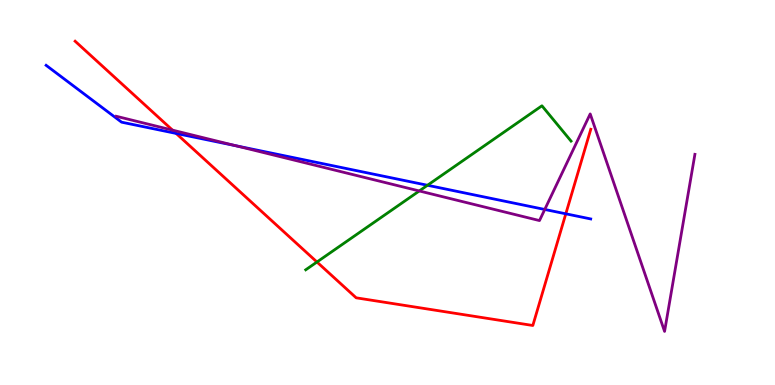[{'lines': ['blue', 'red'], 'intersections': [{'x': 2.27, 'y': 6.53}, {'x': 7.3, 'y': 4.45}]}, {'lines': ['green', 'red'], 'intersections': [{'x': 4.09, 'y': 3.19}]}, {'lines': ['purple', 'red'], 'intersections': [{'x': 2.23, 'y': 6.62}]}, {'lines': ['blue', 'green'], 'intersections': [{'x': 5.52, 'y': 5.19}]}, {'lines': ['blue', 'purple'], 'intersections': [{'x': 3.04, 'y': 6.21}, {'x': 7.03, 'y': 4.56}]}, {'lines': ['green', 'purple'], 'intersections': [{'x': 5.41, 'y': 5.04}]}]